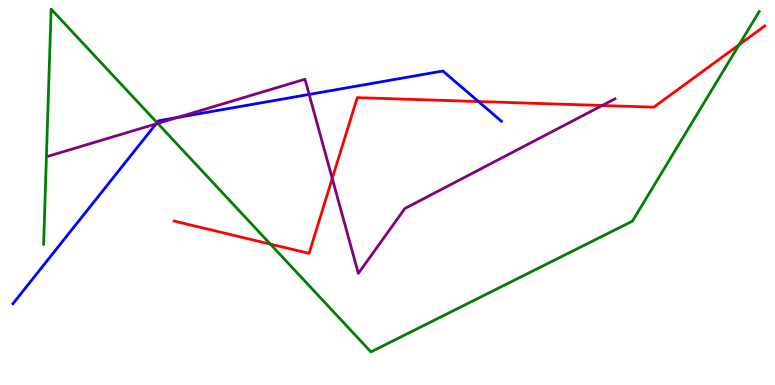[{'lines': ['blue', 'red'], 'intersections': [{'x': 6.17, 'y': 7.36}]}, {'lines': ['green', 'red'], 'intersections': [{'x': 3.49, 'y': 3.66}, {'x': 9.54, 'y': 8.84}]}, {'lines': ['purple', 'red'], 'intersections': [{'x': 4.29, 'y': 5.36}, {'x': 7.77, 'y': 7.26}]}, {'lines': ['blue', 'green'], 'intersections': [{'x': 2.03, 'y': 6.81}]}, {'lines': ['blue', 'purple'], 'intersections': [{'x': 2.01, 'y': 6.78}, {'x': 2.29, 'y': 6.95}, {'x': 3.99, 'y': 7.55}]}, {'lines': ['green', 'purple'], 'intersections': [{'x': 2.04, 'y': 6.79}]}]